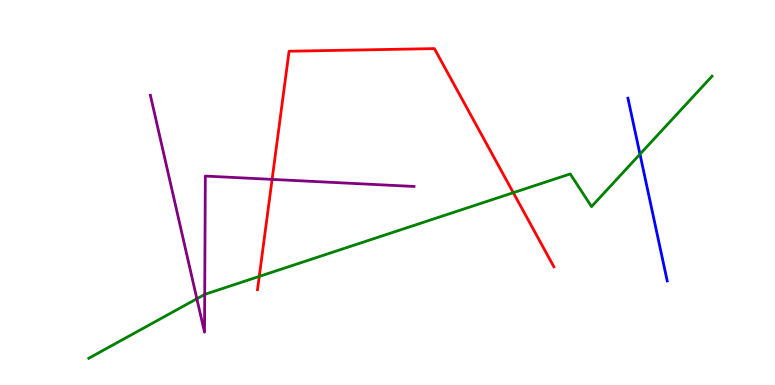[{'lines': ['blue', 'red'], 'intersections': []}, {'lines': ['green', 'red'], 'intersections': [{'x': 3.35, 'y': 2.82}, {'x': 6.62, 'y': 4.99}]}, {'lines': ['purple', 'red'], 'intersections': [{'x': 3.51, 'y': 5.34}]}, {'lines': ['blue', 'green'], 'intersections': [{'x': 8.26, 'y': 6.0}]}, {'lines': ['blue', 'purple'], 'intersections': []}, {'lines': ['green', 'purple'], 'intersections': [{'x': 2.54, 'y': 2.24}, {'x': 2.64, 'y': 2.35}]}]